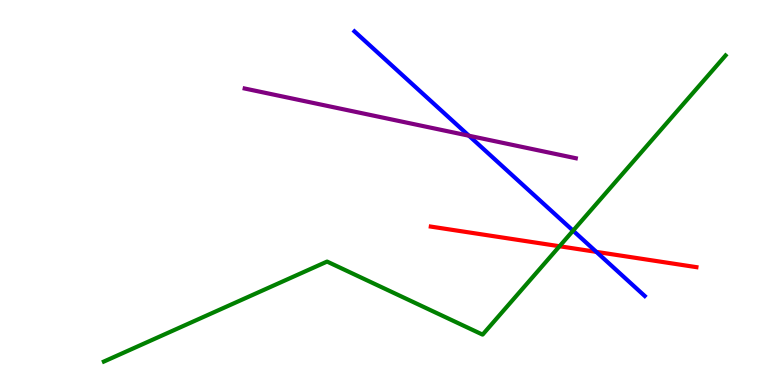[{'lines': ['blue', 'red'], 'intersections': [{'x': 7.69, 'y': 3.46}]}, {'lines': ['green', 'red'], 'intersections': [{'x': 7.22, 'y': 3.6}]}, {'lines': ['purple', 'red'], 'intersections': []}, {'lines': ['blue', 'green'], 'intersections': [{'x': 7.39, 'y': 4.01}]}, {'lines': ['blue', 'purple'], 'intersections': [{'x': 6.05, 'y': 6.47}]}, {'lines': ['green', 'purple'], 'intersections': []}]